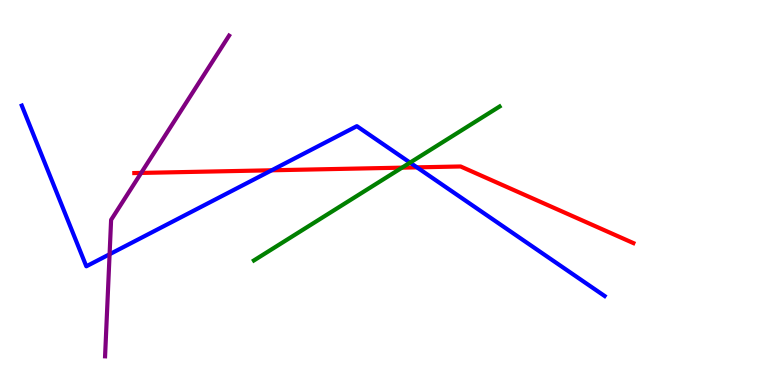[{'lines': ['blue', 'red'], 'intersections': [{'x': 3.51, 'y': 5.58}, {'x': 5.38, 'y': 5.65}]}, {'lines': ['green', 'red'], 'intersections': [{'x': 5.19, 'y': 5.65}]}, {'lines': ['purple', 'red'], 'intersections': [{'x': 1.82, 'y': 5.51}]}, {'lines': ['blue', 'green'], 'intersections': [{'x': 5.29, 'y': 5.78}]}, {'lines': ['blue', 'purple'], 'intersections': [{'x': 1.41, 'y': 3.4}]}, {'lines': ['green', 'purple'], 'intersections': []}]